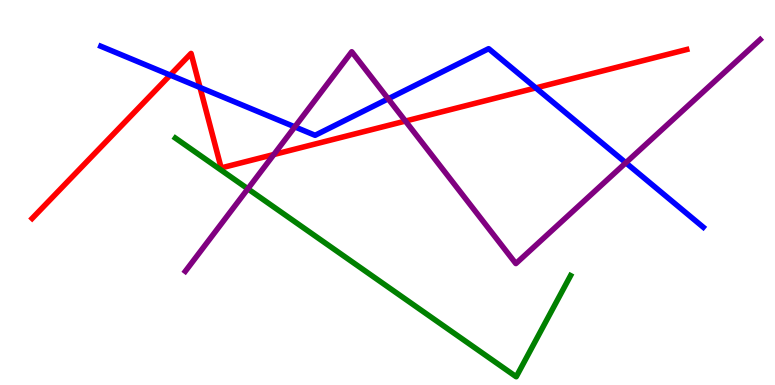[{'lines': ['blue', 'red'], 'intersections': [{'x': 2.2, 'y': 8.05}, {'x': 2.58, 'y': 7.73}, {'x': 6.91, 'y': 7.72}]}, {'lines': ['green', 'red'], 'intersections': []}, {'lines': ['purple', 'red'], 'intersections': [{'x': 3.53, 'y': 5.99}, {'x': 5.23, 'y': 6.86}]}, {'lines': ['blue', 'green'], 'intersections': []}, {'lines': ['blue', 'purple'], 'intersections': [{'x': 3.8, 'y': 6.7}, {'x': 5.01, 'y': 7.43}, {'x': 8.08, 'y': 5.77}]}, {'lines': ['green', 'purple'], 'intersections': [{'x': 3.2, 'y': 5.1}]}]